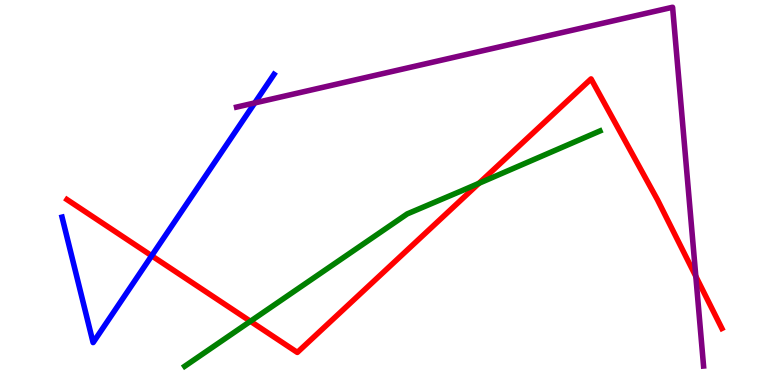[{'lines': ['blue', 'red'], 'intersections': [{'x': 1.96, 'y': 3.36}]}, {'lines': ['green', 'red'], 'intersections': [{'x': 3.23, 'y': 1.66}, {'x': 6.18, 'y': 5.24}]}, {'lines': ['purple', 'red'], 'intersections': [{'x': 8.98, 'y': 2.82}]}, {'lines': ['blue', 'green'], 'intersections': []}, {'lines': ['blue', 'purple'], 'intersections': [{'x': 3.29, 'y': 7.33}]}, {'lines': ['green', 'purple'], 'intersections': []}]